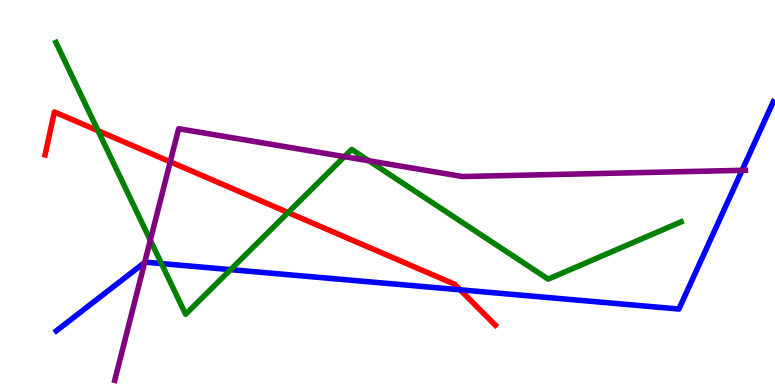[{'lines': ['blue', 'red'], 'intersections': [{'x': 5.94, 'y': 2.47}]}, {'lines': ['green', 'red'], 'intersections': [{'x': 1.27, 'y': 6.6}, {'x': 3.72, 'y': 4.48}]}, {'lines': ['purple', 'red'], 'intersections': [{'x': 2.2, 'y': 5.8}]}, {'lines': ['blue', 'green'], 'intersections': [{'x': 2.08, 'y': 3.15}, {'x': 2.98, 'y': 3.0}]}, {'lines': ['blue', 'purple'], 'intersections': [{'x': 1.87, 'y': 3.18}, {'x': 9.57, 'y': 5.58}]}, {'lines': ['green', 'purple'], 'intersections': [{'x': 1.94, 'y': 3.76}, {'x': 4.44, 'y': 5.93}, {'x': 4.76, 'y': 5.82}]}]